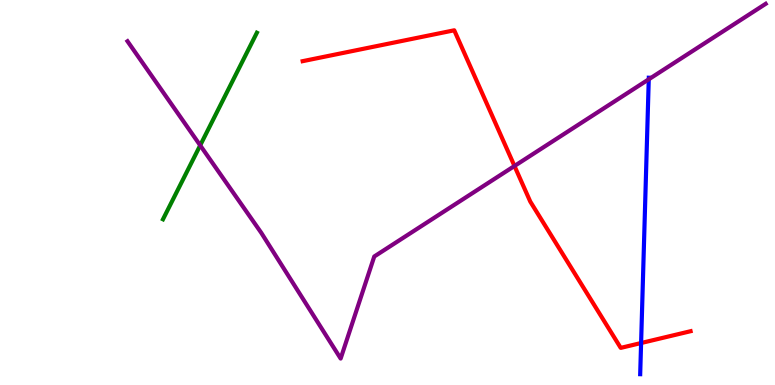[{'lines': ['blue', 'red'], 'intersections': [{'x': 8.27, 'y': 1.09}]}, {'lines': ['green', 'red'], 'intersections': []}, {'lines': ['purple', 'red'], 'intersections': [{'x': 6.64, 'y': 5.69}]}, {'lines': ['blue', 'green'], 'intersections': []}, {'lines': ['blue', 'purple'], 'intersections': [{'x': 8.37, 'y': 7.94}]}, {'lines': ['green', 'purple'], 'intersections': [{'x': 2.58, 'y': 6.22}]}]